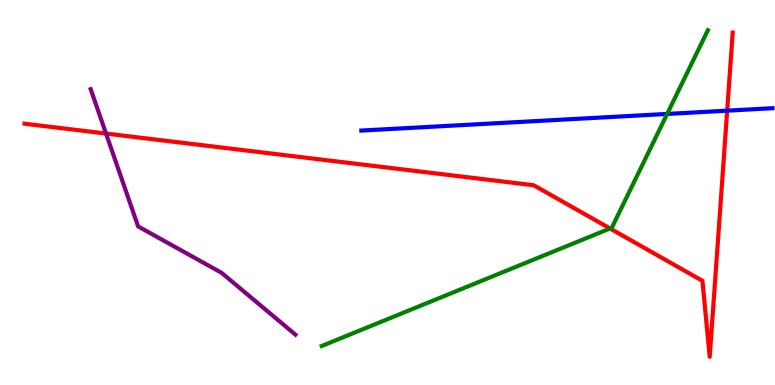[{'lines': ['blue', 'red'], 'intersections': [{'x': 9.38, 'y': 7.13}]}, {'lines': ['green', 'red'], 'intersections': [{'x': 7.87, 'y': 4.07}]}, {'lines': ['purple', 'red'], 'intersections': [{'x': 1.37, 'y': 6.53}]}, {'lines': ['blue', 'green'], 'intersections': [{'x': 8.61, 'y': 7.04}]}, {'lines': ['blue', 'purple'], 'intersections': []}, {'lines': ['green', 'purple'], 'intersections': []}]